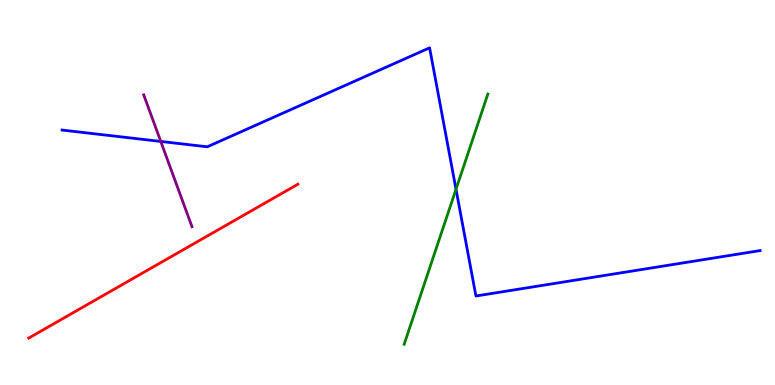[{'lines': ['blue', 'red'], 'intersections': []}, {'lines': ['green', 'red'], 'intersections': []}, {'lines': ['purple', 'red'], 'intersections': []}, {'lines': ['blue', 'green'], 'intersections': [{'x': 5.88, 'y': 5.08}]}, {'lines': ['blue', 'purple'], 'intersections': [{'x': 2.07, 'y': 6.33}]}, {'lines': ['green', 'purple'], 'intersections': []}]